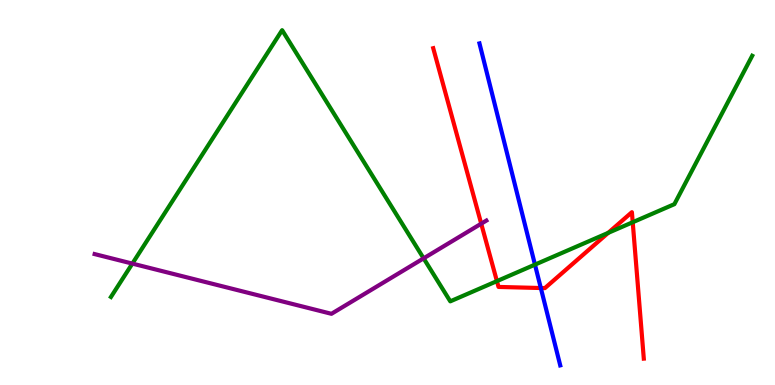[{'lines': ['blue', 'red'], 'intersections': [{'x': 6.98, 'y': 2.52}]}, {'lines': ['green', 'red'], 'intersections': [{'x': 6.41, 'y': 2.7}, {'x': 7.85, 'y': 3.95}, {'x': 8.16, 'y': 4.23}]}, {'lines': ['purple', 'red'], 'intersections': [{'x': 6.21, 'y': 4.19}]}, {'lines': ['blue', 'green'], 'intersections': [{'x': 6.9, 'y': 3.13}]}, {'lines': ['blue', 'purple'], 'intersections': []}, {'lines': ['green', 'purple'], 'intersections': [{'x': 1.71, 'y': 3.15}, {'x': 5.47, 'y': 3.29}]}]